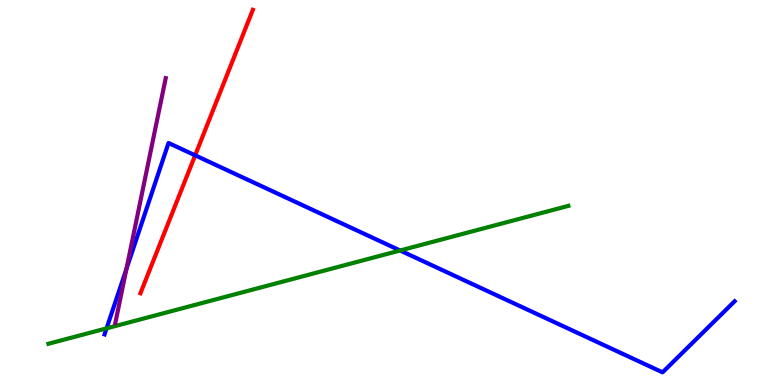[{'lines': ['blue', 'red'], 'intersections': [{'x': 2.52, 'y': 5.97}]}, {'lines': ['green', 'red'], 'intersections': []}, {'lines': ['purple', 'red'], 'intersections': []}, {'lines': ['blue', 'green'], 'intersections': [{'x': 1.38, 'y': 1.47}, {'x': 5.16, 'y': 3.49}]}, {'lines': ['blue', 'purple'], 'intersections': [{'x': 1.63, 'y': 3.02}]}, {'lines': ['green', 'purple'], 'intersections': []}]